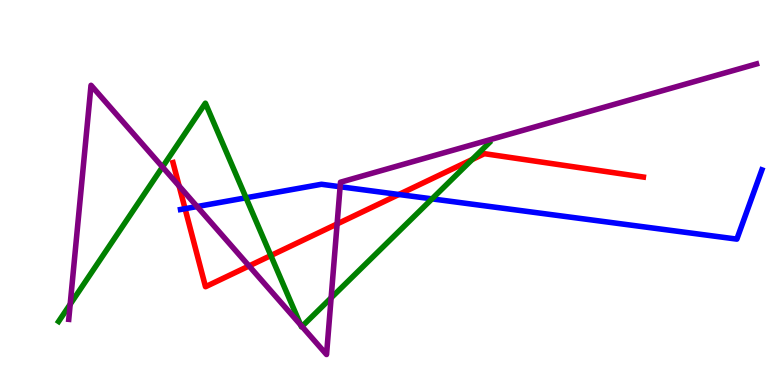[{'lines': ['blue', 'red'], 'intersections': [{'x': 2.39, 'y': 4.58}, {'x': 5.15, 'y': 4.95}]}, {'lines': ['green', 'red'], 'intersections': [{'x': 3.49, 'y': 3.36}, {'x': 6.09, 'y': 5.86}]}, {'lines': ['purple', 'red'], 'intersections': [{'x': 2.31, 'y': 5.17}, {'x': 3.21, 'y': 3.09}, {'x': 4.35, 'y': 4.18}]}, {'lines': ['blue', 'green'], 'intersections': [{'x': 3.17, 'y': 4.86}, {'x': 5.57, 'y': 4.83}]}, {'lines': ['blue', 'purple'], 'intersections': [{'x': 2.54, 'y': 4.64}, {'x': 4.39, 'y': 5.15}]}, {'lines': ['green', 'purple'], 'intersections': [{'x': 0.906, 'y': 2.1}, {'x': 2.1, 'y': 5.66}, {'x': 3.88, 'y': 1.56}, {'x': 3.9, 'y': 1.52}, {'x': 4.27, 'y': 2.26}]}]